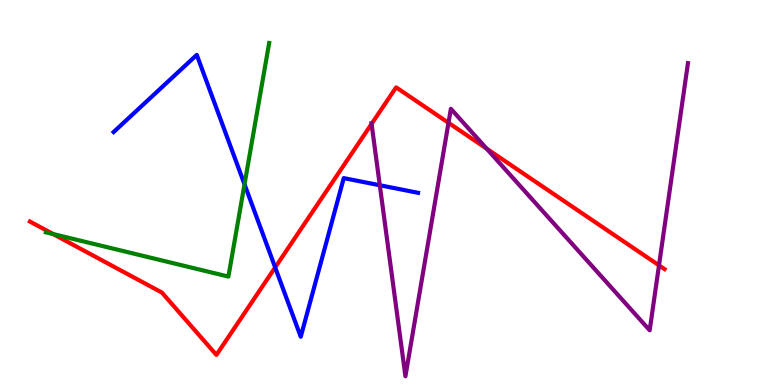[{'lines': ['blue', 'red'], 'intersections': [{'x': 3.55, 'y': 3.05}]}, {'lines': ['green', 'red'], 'intersections': [{'x': 0.686, 'y': 3.92}]}, {'lines': ['purple', 'red'], 'intersections': [{'x': 4.79, 'y': 6.78}, {'x': 5.79, 'y': 6.81}, {'x': 6.28, 'y': 6.14}, {'x': 8.5, 'y': 3.11}]}, {'lines': ['blue', 'green'], 'intersections': [{'x': 3.15, 'y': 5.21}]}, {'lines': ['blue', 'purple'], 'intersections': [{'x': 4.9, 'y': 5.19}]}, {'lines': ['green', 'purple'], 'intersections': []}]